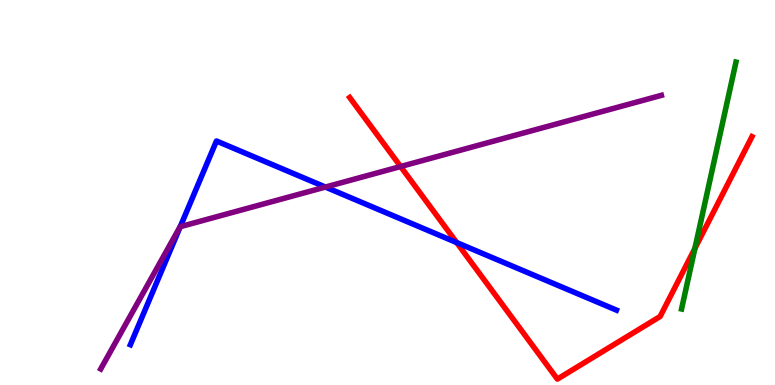[{'lines': ['blue', 'red'], 'intersections': [{'x': 5.89, 'y': 3.7}]}, {'lines': ['green', 'red'], 'intersections': [{'x': 8.97, 'y': 3.55}]}, {'lines': ['purple', 'red'], 'intersections': [{'x': 5.17, 'y': 5.67}]}, {'lines': ['blue', 'green'], 'intersections': []}, {'lines': ['blue', 'purple'], 'intersections': [{'x': 2.33, 'y': 4.11}, {'x': 4.2, 'y': 5.14}]}, {'lines': ['green', 'purple'], 'intersections': []}]